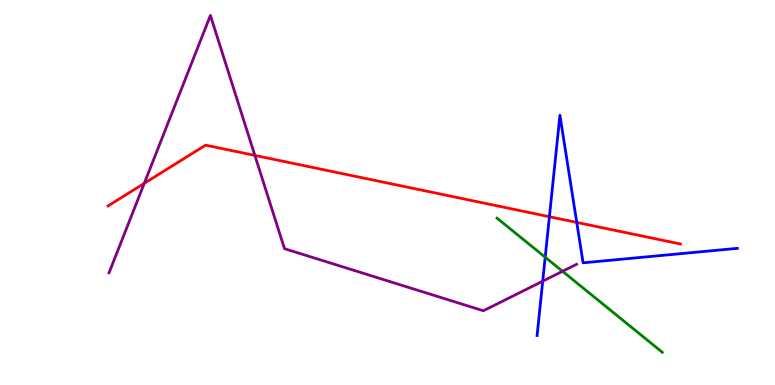[{'lines': ['blue', 'red'], 'intersections': [{'x': 7.09, 'y': 4.37}, {'x': 7.44, 'y': 4.22}]}, {'lines': ['green', 'red'], 'intersections': []}, {'lines': ['purple', 'red'], 'intersections': [{'x': 1.86, 'y': 5.24}, {'x': 3.29, 'y': 5.96}]}, {'lines': ['blue', 'green'], 'intersections': [{'x': 7.03, 'y': 3.32}]}, {'lines': ['blue', 'purple'], 'intersections': [{'x': 7.0, 'y': 2.7}]}, {'lines': ['green', 'purple'], 'intersections': [{'x': 7.26, 'y': 2.95}]}]